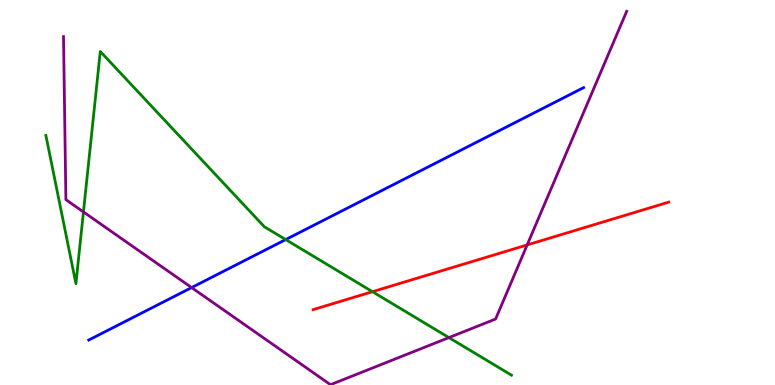[{'lines': ['blue', 'red'], 'intersections': []}, {'lines': ['green', 'red'], 'intersections': [{'x': 4.81, 'y': 2.42}]}, {'lines': ['purple', 'red'], 'intersections': [{'x': 6.8, 'y': 3.64}]}, {'lines': ['blue', 'green'], 'intersections': [{'x': 3.69, 'y': 3.78}]}, {'lines': ['blue', 'purple'], 'intersections': [{'x': 2.47, 'y': 2.53}]}, {'lines': ['green', 'purple'], 'intersections': [{'x': 1.08, 'y': 4.5}, {'x': 5.79, 'y': 1.23}]}]